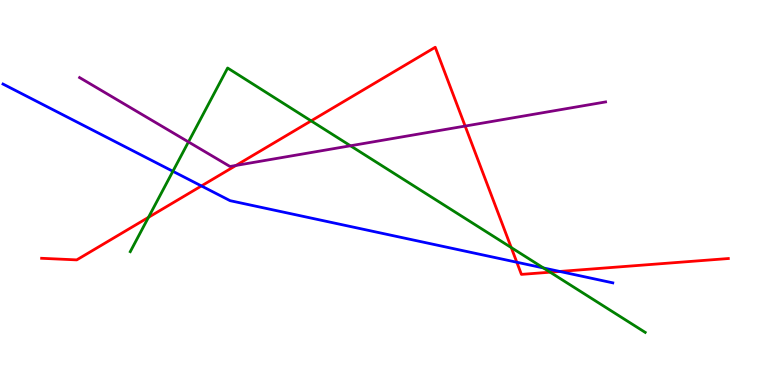[{'lines': ['blue', 'red'], 'intersections': [{'x': 2.6, 'y': 5.17}, {'x': 6.67, 'y': 3.19}, {'x': 7.22, 'y': 2.95}]}, {'lines': ['green', 'red'], 'intersections': [{'x': 1.92, 'y': 4.35}, {'x': 4.01, 'y': 6.86}, {'x': 6.6, 'y': 3.57}, {'x': 7.1, 'y': 2.93}]}, {'lines': ['purple', 'red'], 'intersections': [{'x': 3.05, 'y': 5.7}, {'x': 6.0, 'y': 6.73}]}, {'lines': ['blue', 'green'], 'intersections': [{'x': 2.23, 'y': 5.55}, {'x': 7.01, 'y': 3.04}]}, {'lines': ['blue', 'purple'], 'intersections': []}, {'lines': ['green', 'purple'], 'intersections': [{'x': 2.43, 'y': 6.31}, {'x': 4.52, 'y': 6.21}]}]